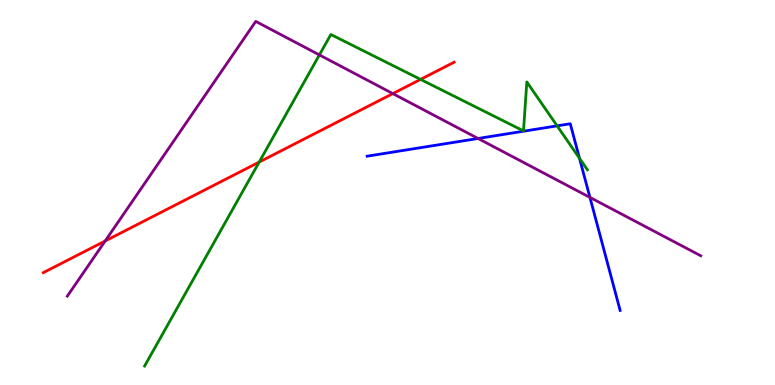[{'lines': ['blue', 'red'], 'intersections': []}, {'lines': ['green', 'red'], 'intersections': [{'x': 3.34, 'y': 5.79}, {'x': 5.43, 'y': 7.94}]}, {'lines': ['purple', 'red'], 'intersections': [{'x': 1.36, 'y': 3.74}, {'x': 5.07, 'y': 7.57}]}, {'lines': ['blue', 'green'], 'intersections': [{'x': 7.19, 'y': 6.73}, {'x': 7.48, 'y': 5.89}]}, {'lines': ['blue', 'purple'], 'intersections': [{'x': 6.17, 'y': 6.4}, {'x': 7.61, 'y': 4.87}]}, {'lines': ['green', 'purple'], 'intersections': [{'x': 4.12, 'y': 8.57}]}]